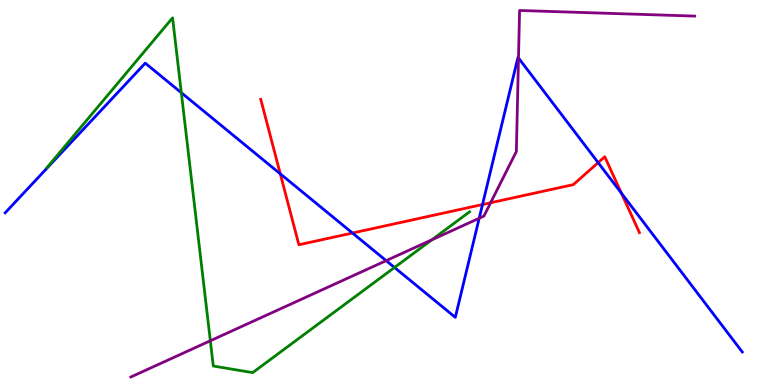[{'lines': ['blue', 'red'], 'intersections': [{'x': 3.62, 'y': 5.48}, {'x': 4.55, 'y': 3.95}, {'x': 6.23, 'y': 4.69}, {'x': 7.72, 'y': 5.78}, {'x': 8.02, 'y': 4.98}]}, {'lines': ['green', 'red'], 'intersections': []}, {'lines': ['purple', 'red'], 'intersections': [{'x': 6.33, 'y': 4.73}]}, {'lines': ['blue', 'green'], 'intersections': [{'x': 2.34, 'y': 7.59}, {'x': 5.09, 'y': 3.05}]}, {'lines': ['blue', 'purple'], 'intersections': [{'x': 4.98, 'y': 3.23}, {'x': 6.18, 'y': 4.33}, {'x': 6.69, 'y': 8.49}]}, {'lines': ['green', 'purple'], 'intersections': [{'x': 2.71, 'y': 1.15}, {'x': 5.57, 'y': 3.77}]}]